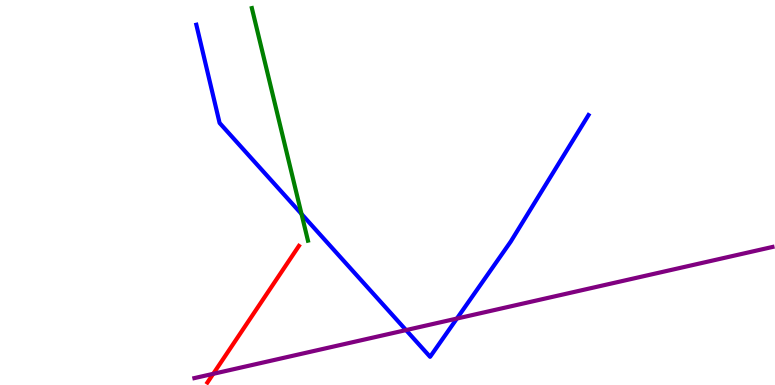[{'lines': ['blue', 'red'], 'intersections': []}, {'lines': ['green', 'red'], 'intersections': []}, {'lines': ['purple', 'red'], 'intersections': [{'x': 2.75, 'y': 0.29}]}, {'lines': ['blue', 'green'], 'intersections': [{'x': 3.89, 'y': 4.44}]}, {'lines': ['blue', 'purple'], 'intersections': [{'x': 5.24, 'y': 1.43}, {'x': 5.9, 'y': 1.73}]}, {'lines': ['green', 'purple'], 'intersections': []}]